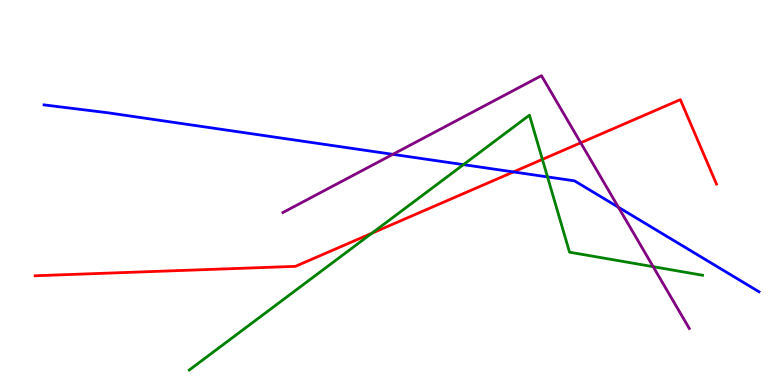[{'lines': ['blue', 'red'], 'intersections': [{'x': 6.62, 'y': 5.53}]}, {'lines': ['green', 'red'], 'intersections': [{'x': 4.8, 'y': 3.94}, {'x': 7.0, 'y': 5.86}]}, {'lines': ['purple', 'red'], 'intersections': [{'x': 7.49, 'y': 6.29}]}, {'lines': ['blue', 'green'], 'intersections': [{'x': 5.98, 'y': 5.72}, {'x': 7.06, 'y': 5.41}]}, {'lines': ['blue', 'purple'], 'intersections': [{'x': 5.07, 'y': 5.99}, {'x': 7.98, 'y': 4.62}]}, {'lines': ['green', 'purple'], 'intersections': [{'x': 8.43, 'y': 3.07}]}]